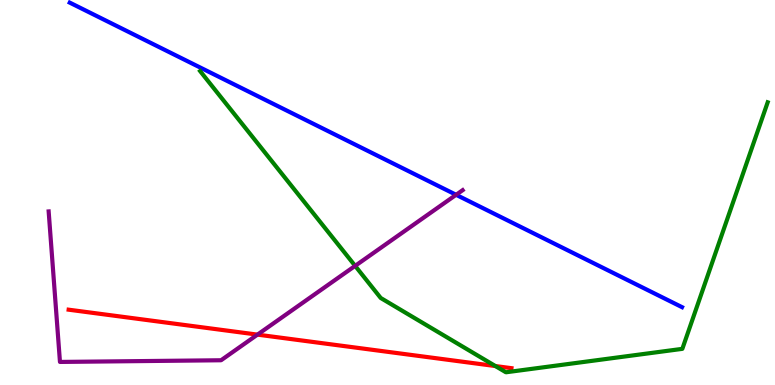[{'lines': ['blue', 'red'], 'intersections': []}, {'lines': ['green', 'red'], 'intersections': [{'x': 6.39, 'y': 0.492}]}, {'lines': ['purple', 'red'], 'intersections': [{'x': 3.32, 'y': 1.31}]}, {'lines': ['blue', 'green'], 'intersections': []}, {'lines': ['blue', 'purple'], 'intersections': [{'x': 5.89, 'y': 4.94}]}, {'lines': ['green', 'purple'], 'intersections': [{'x': 4.58, 'y': 3.09}]}]